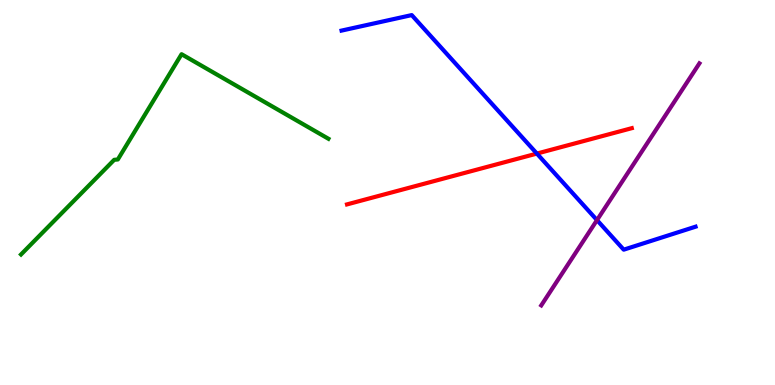[{'lines': ['blue', 'red'], 'intersections': [{'x': 6.93, 'y': 6.01}]}, {'lines': ['green', 'red'], 'intersections': []}, {'lines': ['purple', 'red'], 'intersections': []}, {'lines': ['blue', 'green'], 'intersections': []}, {'lines': ['blue', 'purple'], 'intersections': [{'x': 7.7, 'y': 4.28}]}, {'lines': ['green', 'purple'], 'intersections': []}]